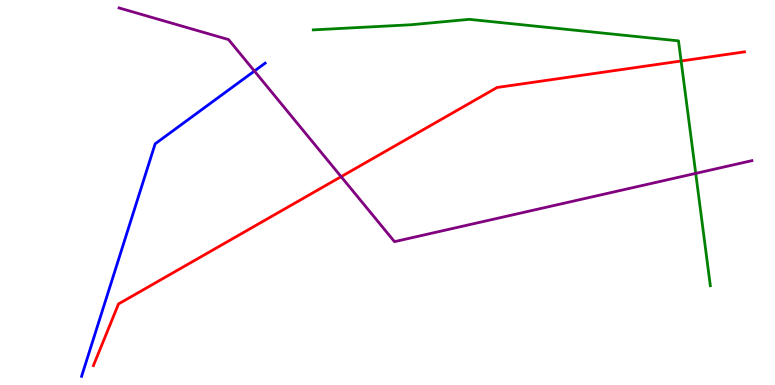[{'lines': ['blue', 'red'], 'intersections': []}, {'lines': ['green', 'red'], 'intersections': [{'x': 8.79, 'y': 8.42}]}, {'lines': ['purple', 'red'], 'intersections': [{'x': 4.4, 'y': 5.41}]}, {'lines': ['blue', 'green'], 'intersections': []}, {'lines': ['blue', 'purple'], 'intersections': [{'x': 3.28, 'y': 8.15}]}, {'lines': ['green', 'purple'], 'intersections': [{'x': 8.98, 'y': 5.5}]}]